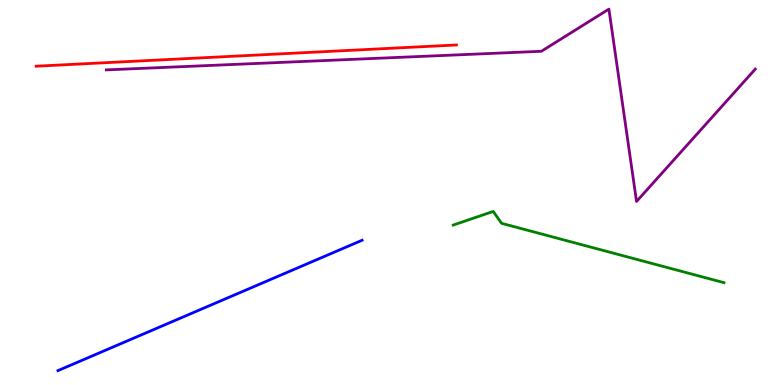[{'lines': ['blue', 'red'], 'intersections': []}, {'lines': ['green', 'red'], 'intersections': []}, {'lines': ['purple', 'red'], 'intersections': []}, {'lines': ['blue', 'green'], 'intersections': []}, {'lines': ['blue', 'purple'], 'intersections': []}, {'lines': ['green', 'purple'], 'intersections': []}]